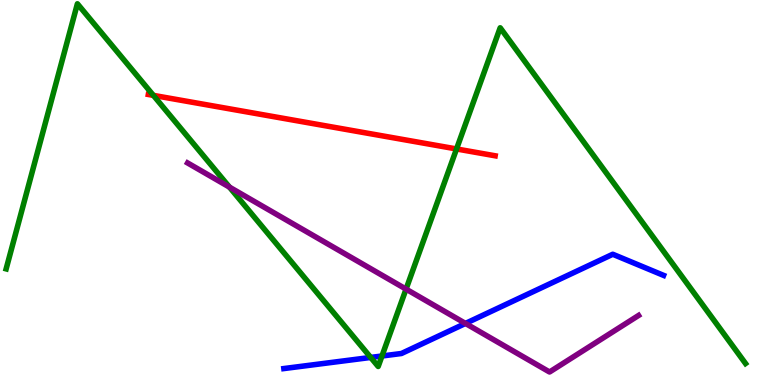[{'lines': ['blue', 'red'], 'intersections': []}, {'lines': ['green', 'red'], 'intersections': [{'x': 1.98, 'y': 7.52}, {'x': 5.89, 'y': 6.13}]}, {'lines': ['purple', 'red'], 'intersections': []}, {'lines': ['blue', 'green'], 'intersections': [{'x': 4.78, 'y': 0.716}, {'x': 4.93, 'y': 0.753}]}, {'lines': ['blue', 'purple'], 'intersections': [{'x': 6.01, 'y': 1.6}]}, {'lines': ['green', 'purple'], 'intersections': [{'x': 2.96, 'y': 5.14}, {'x': 5.24, 'y': 2.49}]}]